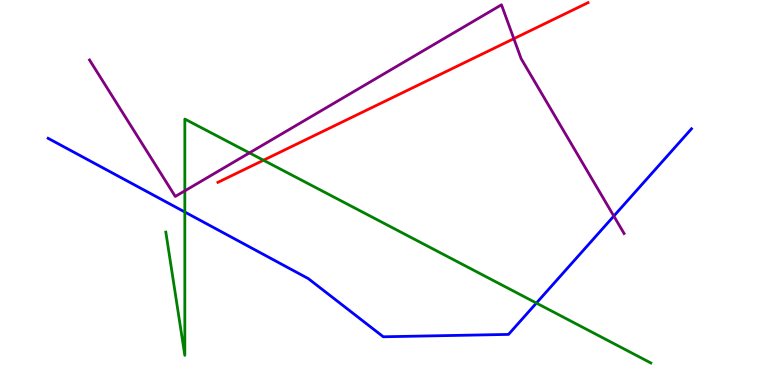[{'lines': ['blue', 'red'], 'intersections': []}, {'lines': ['green', 'red'], 'intersections': [{'x': 3.4, 'y': 5.84}]}, {'lines': ['purple', 'red'], 'intersections': [{'x': 6.63, 'y': 9.0}]}, {'lines': ['blue', 'green'], 'intersections': [{'x': 2.38, 'y': 4.49}, {'x': 6.92, 'y': 2.13}]}, {'lines': ['blue', 'purple'], 'intersections': [{'x': 7.92, 'y': 4.39}]}, {'lines': ['green', 'purple'], 'intersections': [{'x': 2.38, 'y': 5.04}, {'x': 3.22, 'y': 6.03}]}]